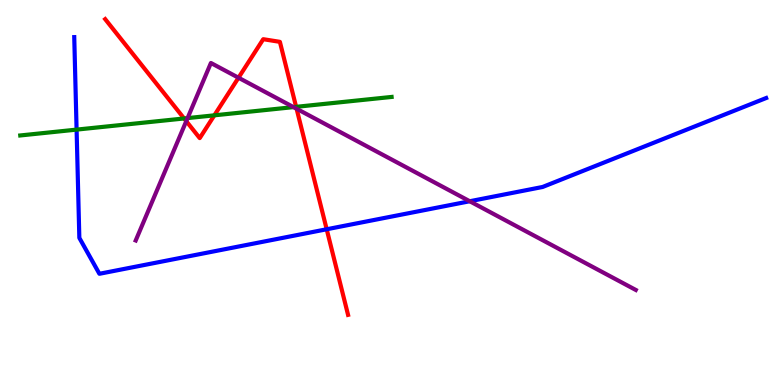[{'lines': ['blue', 'red'], 'intersections': [{'x': 4.22, 'y': 4.05}]}, {'lines': ['green', 'red'], 'intersections': [{'x': 2.38, 'y': 6.92}, {'x': 2.77, 'y': 7.0}, {'x': 3.82, 'y': 7.22}]}, {'lines': ['purple', 'red'], 'intersections': [{'x': 2.4, 'y': 6.85}, {'x': 3.08, 'y': 7.98}, {'x': 3.83, 'y': 7.18}]}, {'lines': ['blue', 'green'], 'intersections': [{'x': 0.988, 'y': 6.63}]}, {'lines': ['blue', 'purple'], 'intersections': [{'x': 6.06, 'y': 4.77}]}, {'lines': ['green', 'purple'], 'intersections': [{'x': 2.42, 'y': 6.93}, {'x': 3.79, 'y': 7.22}]}]